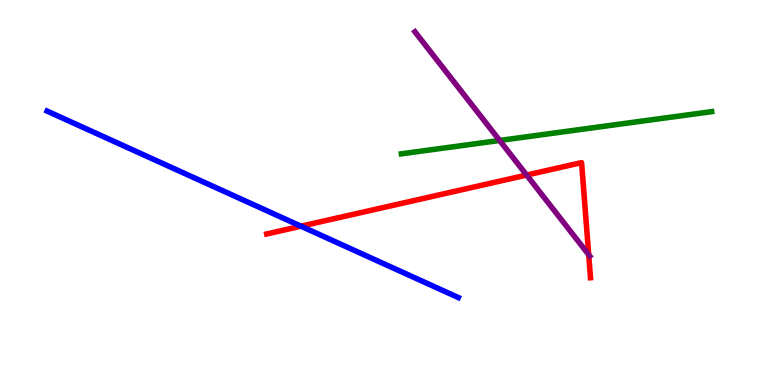[{'lines': ['blue', 'red'], 'intersections': [{'x': 3.88, 'y': 4.12}]}, {'lines': ['green', 'red'], 'intersections': []}, {'lines': ['purple', 'red'], 'intersections': [{'x': 6.8, 'y': 5.45}, {'x': 7.6, 'y': 3.38}]}, {'lines': ['blue', 'green'], 'intersections': []}, {'lines': ['blue', 'purple'], 'intersections': []}, {'lines': ['green', 'purple'], 'intersections': [{'x': 6.45, 'y': 6.35}]}]